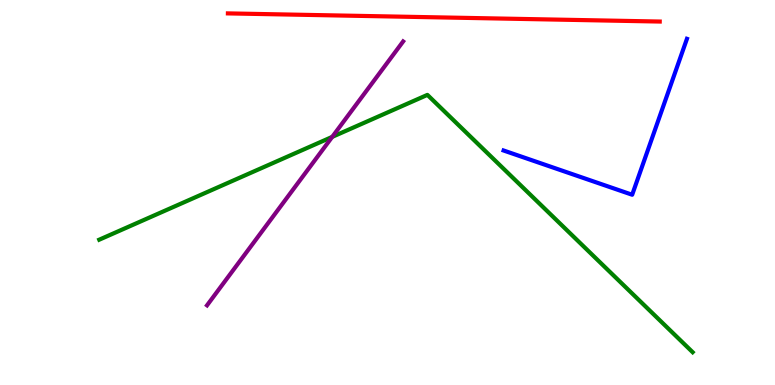[{'lines': ['blue', 'red'], 'intersections': []}, {'lines': ['green', 'red'], 'intersections': []}, {'lines': ['purple', 'red'], 'intersections': []}, {'lines': ['blue', 'green'], 'intersections': []}, {'lines': ['blue', 'purple'], 'intersections': []}, {'lines': ['green', 'purple'], 'intersections': [{'x': 4.29, 'y': 6.44}]}]